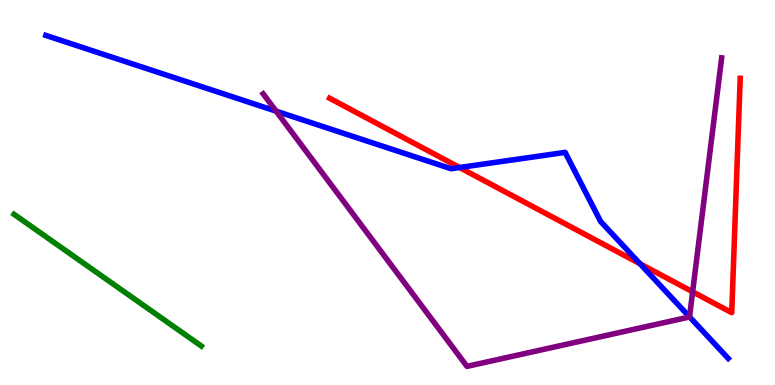[{'lines': ['blue', 'red'], 'intersections': [{'x': 5.93, 'y': 5.65}, {'x': 8.26, 'y': 3.15}]}, {'lines': ['green', 'red'], 'intersections': []}, {'lines': ['purple', 'red'], 'intersections': [{'x': 8.94, 'y': 2.42}]}, {'lines': ['blue', 'green'], 'intersections': []}, {'lines': ['blue', 'purple'], 'intersections': [{'x': 3.56, 'y': 7.11}, {'x': 8.9, 'y': 1.77}]}, {'lines': ['green', 'purple'], 'intersections': []}]